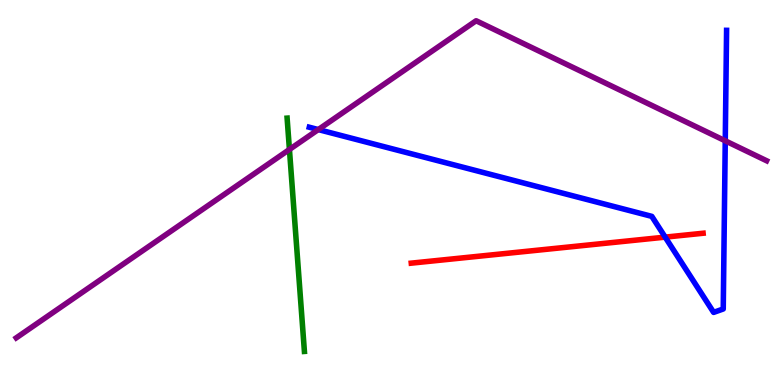[{'lines': ['blue', 'red'], 'intersections': [{'x': 8.58, 'y': 3.84}]}, {'lines': ['green', 'red'], 'intersections': []}, {'lines': ['purple', 'red'], 'intersections': []}, {'lines': ['blue', 'green'], 'intersections': []}, {'lines': ['blue', 'purple'], 'intersections': [{'x': 4.11, 'y': 6.63}, {'x': 9.36, 'y': 6.34}]}, {'lines': ['green', 'purple'], 'intersections': [{'x': 3.73, 'y': 6.12}]}]